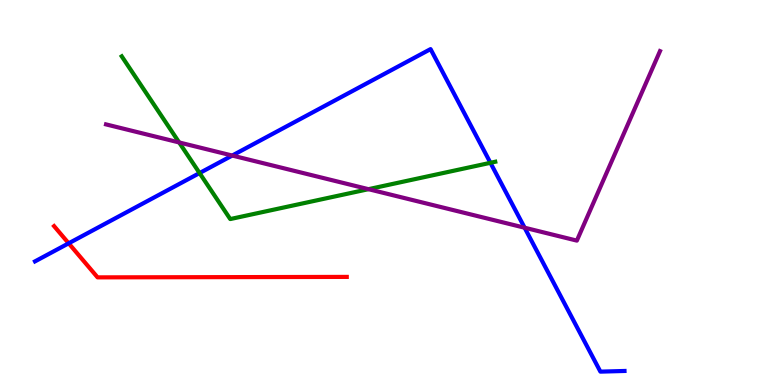[{'lines': ['blue', 'red'], 'intersections': [{'x': 0.886, 'y': 3.68}]}, {'lines': ['green', 'red'], 'intersections': []}, {'lines': ['purple', 'red'], 'intersections': []}, {'lines': ['blue', 'green'], 'intersections': [{'x': 2.58, 'y': 5.5}, {'x': 6.33, 'y': 5.77}]}, {'lines': ['blue', 'purple'], 'intersections': [{'x': 3.0, 'y': 5.96}, {'x': 6.77, 'y': 4.09}]}, {'lines': ['green', 'purple'], 'intersections': [{'x': 2.31, 'y': 6.3}, {'x': 4.75, 'y': 5.09}]}]